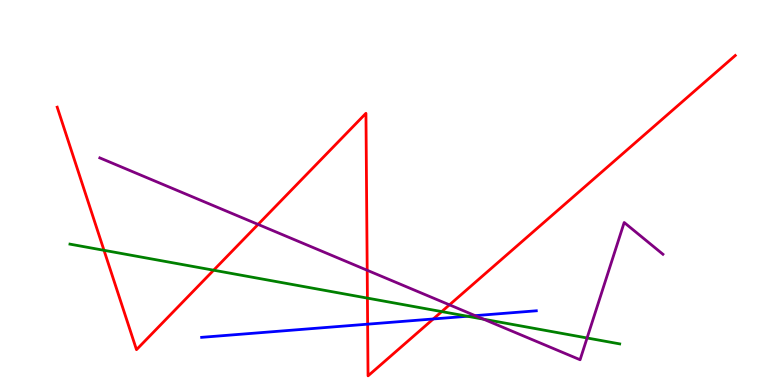[{'lines': ['blue', 'red'], 'intersections': [{'x': 4.74, 'y': 1.58}, {'x': 5.59, 'y': 1.72}]}, {'lines': ['green', 'red'], 'intersections': [{'x': 1.34, 'y': 3.5}, {'x': 2.76, 'y': 2.98}, {'x': 4.74, 'y': 2.26}, {'x': 5.7, 'y': 1.91}]}, {'lines': ['purple', 'red'], 'intersections': [{'x': 3.33, 'y': 4.17}, {'x': 4.74, 'y': 2.98}, {'x': 5.8, 'y': 2.08}]}, {'lines': ['blue', 'green'], 'intersections': [{'x': 6.03, 'y': 1.79}]}, {'lines': ['blue', 'purple'], 'intersections': [{'x': 6.13, 'y': 1.8}]}, {'lines': ['green', 'purple'], 'intersections': [{'x': 6.24, 'y': 1.71}, {'x': 7.58, 'y': 1.22}]}]